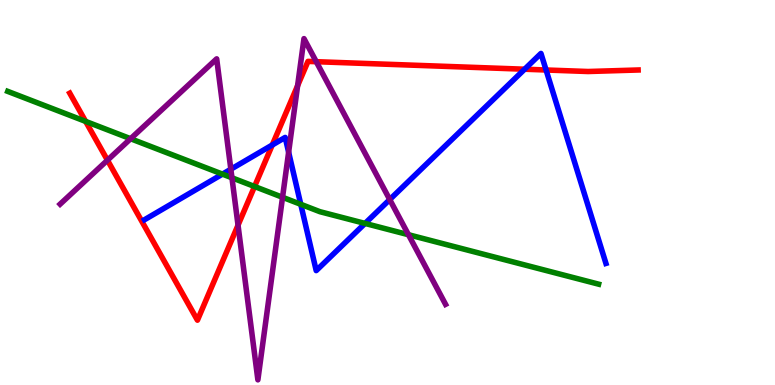[{'lines': ['blue', 'red'], 'intersections': [{'x': 3.51, 'y': 6.23}, {'x': 6.77, 'y': 8.2}, {'x': 7.05, 'y': 8.18}]}, {'lines': ['green', 'red'], 'intersections': [{'x': 1.1, 'y': 6.85}, {'x': 3.28, 'y': 5.16}]}, {'lines': ['purple', 'red'], 'intersections': [{'x': 1.39, 'y': 5.84}, {'x': 3.07, 'y': 4.15}, {'x': 3.84, 'y': 7.78}, {'x': 4.08, 'y': 8.4}]}, {'lines': ['blue', 'green'], 'intersections': [{'x': 2.87, 'y': 5.48}, {'x': 3.88, 'y': 4.69}, {'x': 4.71, 'y': 4.2}]}, {'lines': ['blue', 'purple'], 'intersections': [{'x': 2.98, 'y': 5.6}, {'x': 3.72, 'y': 6.05}, {'x': 5.03, 'y': 4.82}]}, {'lines': ['green', 'purple'], 'intersections': [{'x': 1.69, 'y': 6.4}, {'x': 2.99, 'y': 5.38}, {'x': 3.65, 'y': 4.88}, {'x': 5.27, 'y': 3.9}]}]